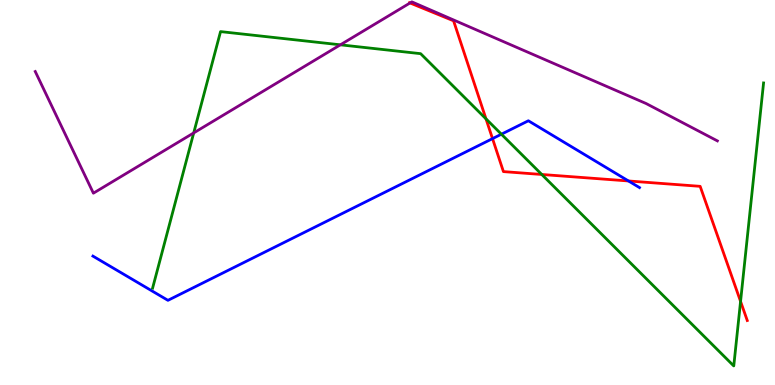[{'lines': ['blue', 'red'], 'intersections': [{'x': 6.36, 'y': 6.4}, {'x': 8.11, 'y': 5.3}]}, {'lines': ['green', 'red'], 'intersections': [{'x': 6.27, 'y': 6.91}, {'x': 6.99, 'y': 5.47}, {'x': 9.56, 'y': 2.17}]}, {'lines': ['purple', 'red'], 'intersections': [{'x': 5.29, 'y': 9.92}]}, {'lines': ['blue', 'green'], 'intersections': [{'x': 6.47, 'y': 6.51}]}, {'lines': ['blue', 'purple'], 'intersections': []}, {'lines': ['green', 'purple'], 'intersections': [{'x': 2.5, 'y': 6.55}, {'x': 4.39, 'y': 8.84}]}]